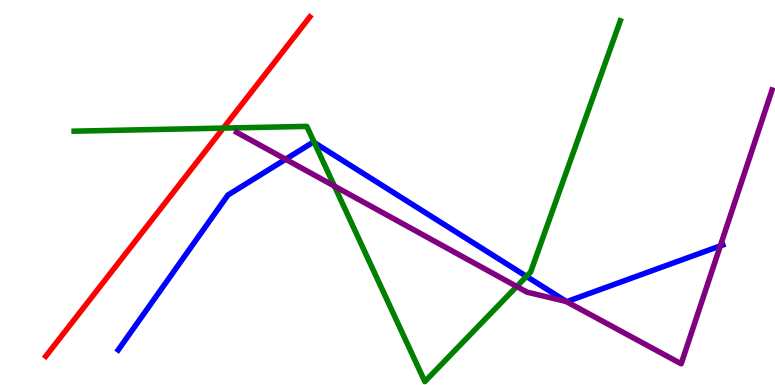[{'lines': ['blue', 'red'], 'intersections': []}, {'lines': ['green', 'red'], 'intersections': [{'x': 2.88, 'y': 6.67}]}, {'lines': ['purple', 'red'], 'intersections': []}, {'lines': ['blue', 'green'], 'intersections': [{'x': 4.06, 'y': 6.3}, {'x': 6.79, 'y': 2.82}]}, {'lines': ['blue', 'purple'], 'intersections': [{'x': 3.69, 'y': 5.86}, {'x': 9.29, 'y': 3.61}]}, {'lines': ['green', 'purple'], 'intersections': [{'x': 4.32, 'y': 5.17}, {'x': 6.67, 'y': 2.56}]}]